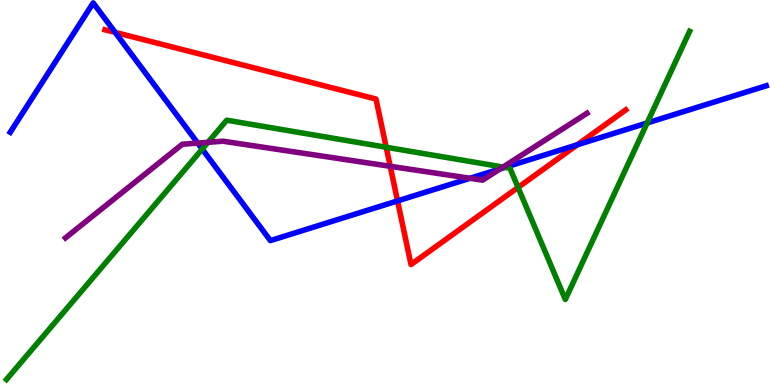[{'lines': ['blue', 'red'], 'intersections': [{'x': 1.49, 'y': 9.16}, {'x': 5.13, 'y': 4.78}, {'x': 7.45, 'y': 6.24}]}, {'lines': ['green', 'red'], 'intersections': [{'x': 4.98, 'y': 6.18}, {'x': 6.68, 'y': 5.13}]}, {'lines': ['purple', 'red'], 'intersections': [{'x': 5.04, 'y': 5.68}]}, {'lines': ['blue', 'green'], 'intersections': [{'x': 2.61, 'y': 6.13}, {'x': 6.51, 'y': 5.65}, {'x': 8.35, 'y': 6.81}]}, {'lines': ['blue', 'purple'], 'intersections': [{'x': 2.55, 'y': 6.28}, {'x': 6.06, 'y': 5.37}, {'x': 6.45, 'y': 5.61}]}, {'lines': ['green', 'purple'], 'intersections': [{'x': 2.68, 'y': 6.3}, {'x': 6.49, 'y': 5.66}]}]